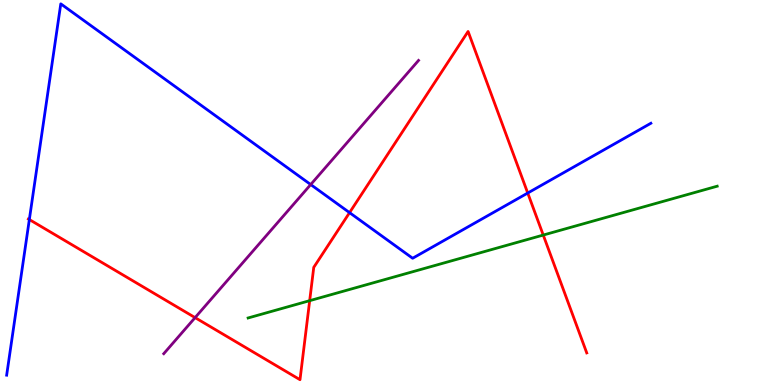[{'lines': ['blue', 'red'], 'intersections': [{'x': 0.379, 'y': 4.3}, {'x': 4.51, 'y': 4.48}, {'x': 6.81, 'y': 4.99}]}, {'lines': ['green', 'red'], 'intersections': [{'x': 4.0, 'y': 2.19}, {'x': 7.01, 'y': 3.89}]}, {'lines': ['purple', 'red'], 'intersections': [{'x': 2.52, 'y': 1.75}]}, {'lines': ['blue', 'green'], 'intersections': []}, {'lines': ['blue', 'purple'], 'intersections': [{'x': 4.01, 'y': 5.21}]}, {'lines': ['green', 'purple'], 'intersections': []}]